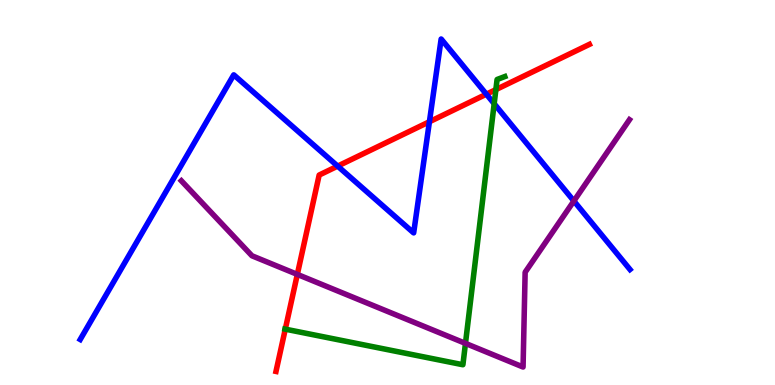[{'lines': ['blue', 'red'], 'intersections': [{'x': 4.36, 'y': 5.69}, {'x': 5.54, 'y': 6.84}, {'x': 6.28, 'y': 7.55}]}, {'lines': ['green', 'red'], 'intersections': [{'x': 3.68, 'y': 1.45}, {'x': 6.4, 'y': 7.67}]}, {'lines': ['purple', 'red'], 'intersections': [{'x': 3.84, 'y': 2.87}]}, {'lines': ['blue', 'green'], 'intersections': [{'x': 6.38, 'y': 7.31}]}, {'lines': ['blue', 'purple'], 'intersections': [{'x': 7.4, 'y': 4.78}]}, {'lines': ['green', 'purple'], 'intersections': [{'x': 6.01, 'y': 1.08}]}]